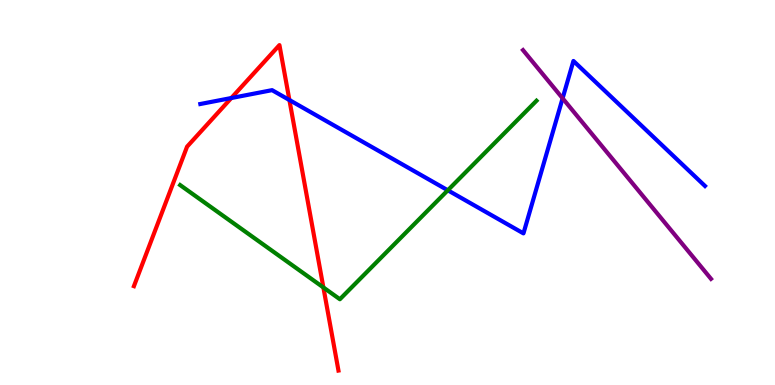[{'lines': ['blue', 'red'], 'intersections': [{'x': 2.98, 'y': 7.45}, {'x': 3.73, 'y': 7.4}]}, {'lines': ['green', 'red'], 'intersections': [{'x': 4.17, 'y': 2.53}]}, {'lines': ['purple', 'red'], 'intersections': []}, {'lines': ['blue', 'green'], 'intersections': [{'x': 5.78, 'y': 5.06}]}, {'lines': ['blue', 'purple'], 'intersections': [{'x': 7.26, 'y': 7.45}]}, {'lines': ['green', 'purple'], 'intersections': []}]